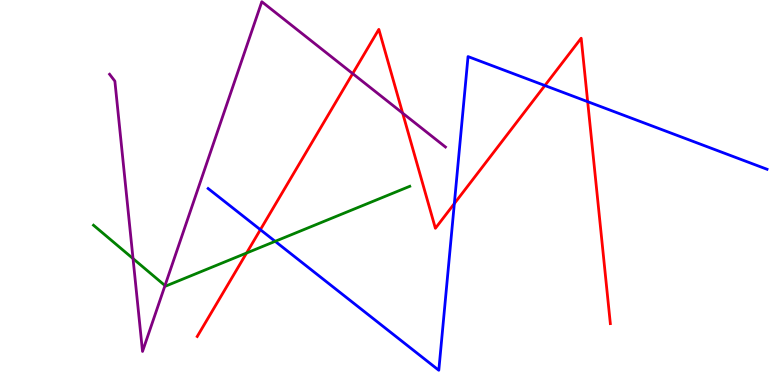[{'lines': ['blue', 'red'], 'intersections': [{'x': 3.36, 'y': 4.03}, {'x': 5.86, 'y': 4.71}, {'x': 7.03, 'y': 7.78}, {'x': 7.58, 'y': 7.36}]}, {'lines': ['green', 'red'], 'intersections': [{'x': 3.18, 'y': 3.43}]}, {'lines': ['purple', 'red'], 'intersections': [{'x': 4.55, 'y': 8.09}, {'x': 5.2, 'y': 7.06}]}, {'lines': ['blue', 'green'], 'intersections': [{'x': 3.55, 'y': 3.73}]}, {'lines': ['blue', 'purple'], 'intersections': []}, {'lines': ['green', 'purple'], 'intersections': [{'x': 1.72, 'y': 3.28}, {'x': 2.13, 'y': 2.58}]}]